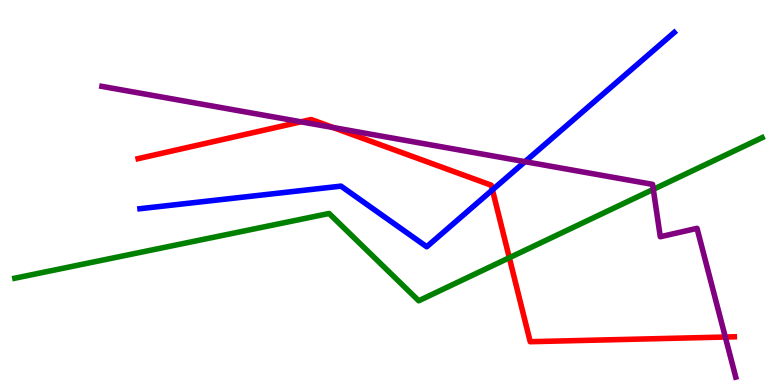[{'lines': ['blue', 'red'], 'intersections': [{'x': 6.35, 'y': 5.07}]}, {'lines': ['green', 'red'], 'intersections': [{'x': 6.57, 'y': 3.31}]}, {'lines': ['purple', 'red'], 'intersections': [{'x': 3.88, 'y': 6.84}, {'x': 4.3, 'y': 6.69}, {'x': 9.36, 'y': 1.25}]}, {'lines': ['blue', 'green'], 'intersections': []}, {'lines': ['blue', 'purple'], 'intersections': [{'x': 6.77, 'y': 5.8}]}, {'lines': ['green', 'purple'], 'intersections': [{'x': 8.43, 'y': 5.08}]}]